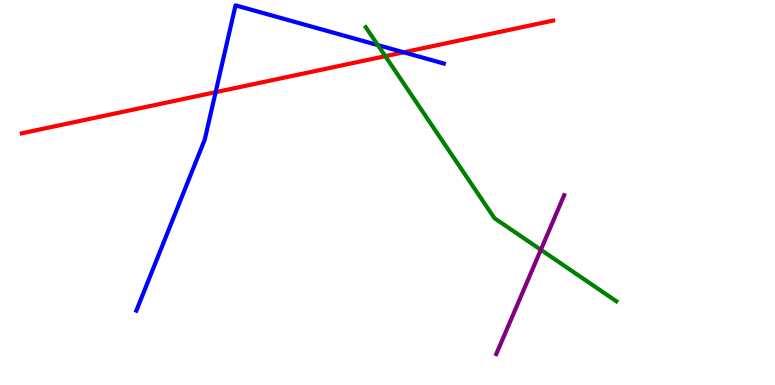[{'lines': ['blue', 'red'], 'intersections': [{'x': 2.78, 'y': 7.61}, {'x': 5.21, 'y': 8.64}]}, {'lines': ['green', 'red'], 'intersections': [{'x': 4.97, 'y': 8.54}]}, {'lines': ['purple', 'red'], 'intersections': []}, {'lines': ['blue', 'green'], 'intersections': [{'x': 4.88, 'y': 8.83}]}, {'lines': ['blue', 'purple'], 'intersections': []}, {'lines': ['green', 'purple'], 'intersections': [{'x': 6.98, 'y': 3.51}]}]